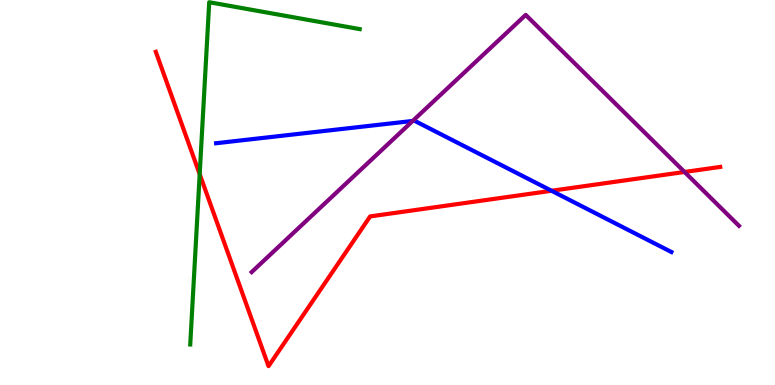[{'lines': ['blue', 'red'], 'intersections': [{'x': 7.12, 'y': 5.04}]}, {'lines': ['green', 'red'], 'intersections': [{'x': 2.58, 'y': 5.48}]}, {'lines': ['purple', 'red'], 'intersections': [{'x': 8.83, 'y': 5.53}]}, {'lines': ['blue', 'green'], 'intersections': []}, {'lines': ['blue', 'purple'], 'intersections': [{'x': 5.33, 'y': 6.86}]}, {'lines': ['green', 'purple'], 'intersections': []}]